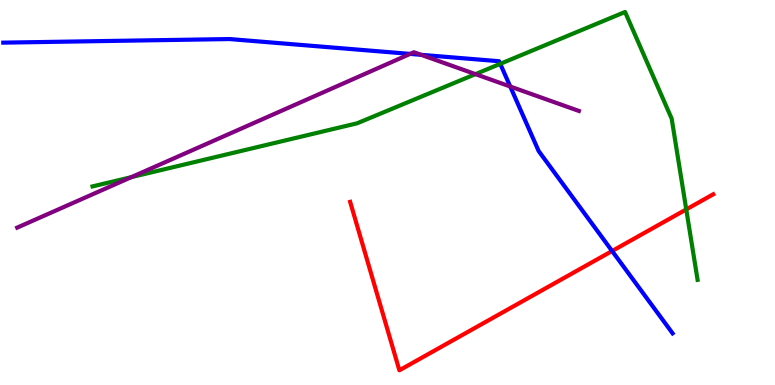[{'lines': ['blue', 'red'], 'intersections': [{'x': 7.9, 'y': 3.48}]}, {'lines': ['green', 'red'], 'intersections': [{'x': 8.85, 'y': 4.56}]}, {'lines': ['purple', 'red'], 'intersections': []}, {'lines': ['blue', 'green'], 'intersections': [{'x': 6.45, 'y': 8.34}]}, {'lines': ['blue', 'purple'], 'intersections': [{'x': 5.29, 'y': 8.6}, {'x': 5.43, 'y': 8.58}, {'x': 6.58, 'y': 7.75}]}, {'lines': ['green', 'purple'], 'intersections': [{'x': 1.7, 'y': 5.4}, {'x': 6.13, 'y': 8.07}]}]